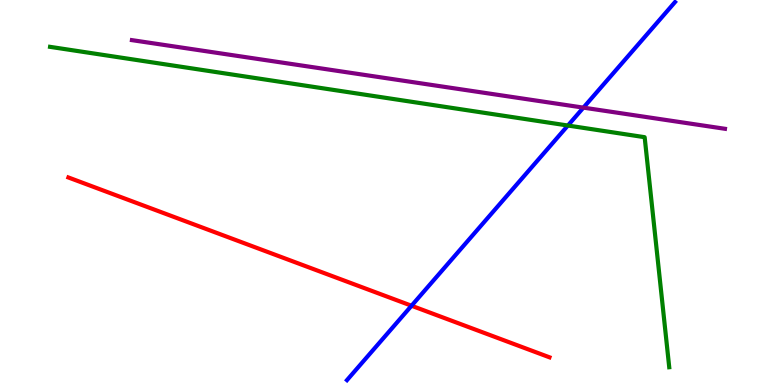[{'lines': ['blue', 'red'], 'intersections': [{'x': 5.31, 'y': 2.06}]}, {'lines': ['green', 'red'], 'intersections': []}, {'lines': ['purple', 'red'], 'intersections': []}, {'lines': ['blue', 'green'], 'intersections': [{'x': 7.33, 'y': 6.74}]}, {'lines': ['blue', 'purple'], 'intersections': [{'x': 7.53, 'y': 7.2}]}, {'lines': ['green', 'purple'], 'intersections': []}]